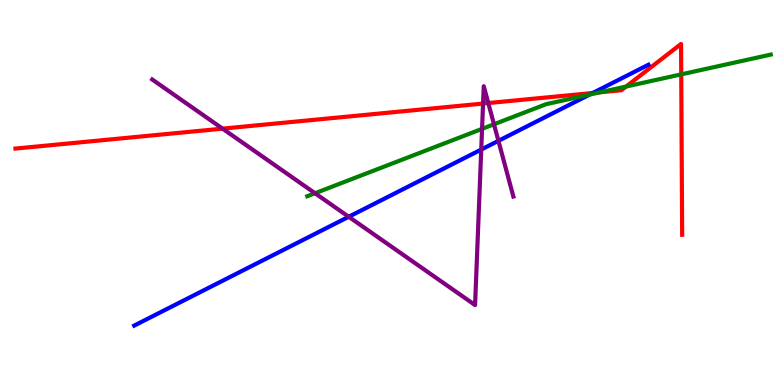[{'lines': ['blue', 'red'], 'intersections': [{'x': 7.65, 'y': 7.58}]}, {'lines': ['green', 'red'], 'intersections': [{'x': 7.74, 'y': 7.6}, {'x': 8.08, 'y': 7.75}, {'x': 8.79, 'y': 8.07}]}, {'lines': ['purple', 'red'], 'intersections': [{'x': 2.87, 'y': 6.66}, {'x': 6.23, 'y': 7.31}, {'x': 6.3, 'y': 7.32}]}, {'lines': ['blue', 'green'], 'intersections': [{'x': 7.61, 'y': 7.54}]}, {'lines': ['blue', 'purple'], 'intersections': [{'x': 4.5, 'y': 4.37}, {'x': 6.21, 'y': 6.12}, {'x': 6.43, 'y': 6.34}]}, {'lines': ['green', 'purple'], 'intersections': [{'x': 4.06, 'y': 4.98}, {'x': 6.22, 'y': 6.65}, {'x': 6.37, 'y': 6.77}]}]